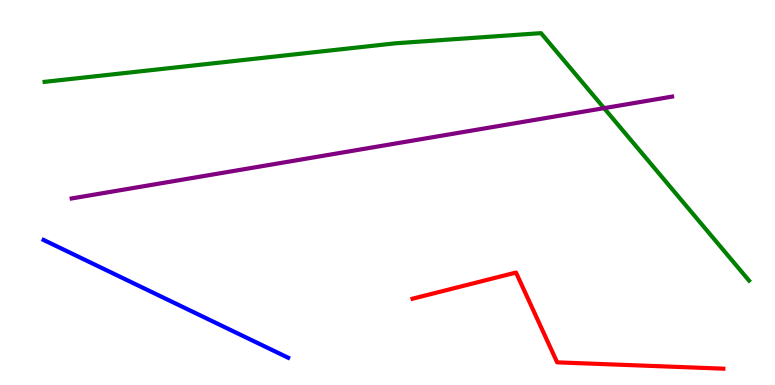[{'lines': ['blue', 'red'], 'intersections': []}, {'lines': ['green', 'red'], 'intersections': []}, {'lines': ['purple', 'red'], 'intersections': []}, {'lines': ['blue', 'green'], 'intersections': []}, {'lines': ['blue', 'purple'], 'intersections': []}, {'lines': ['green', 'purple'], 'intersections': [{'x': 7.79, 'y': 7.19}]}]